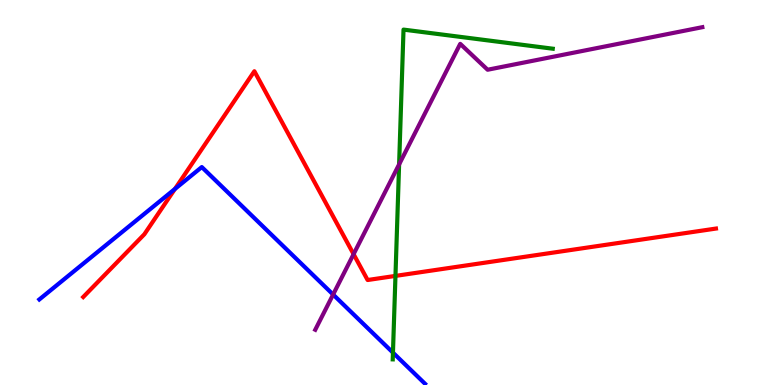[{'lines': ['blue', 'red'], 'intersections': [{'x': 2.26, 'y': 5.09}]}, {'lines': ['green', 'red'], 'intersections': [{'x': 5.1, 'y': 2.83}]}, {'lines': ['purple', 'red'], 'intersections': [{'x': 4.56, 'y': 3.4}]}, {'lines': ['blue', 'green'], 'intersections': [{'x': 5.07, 'y': 0.841}]}, {'lines': ['blue', 'purple'], 'intersections': [{'x': 4.3, 'y': 2.35}]}, {'lines': ['green', 'purple'], 'intersections': [{'x': 5.15, 'y': 5.73}]}]